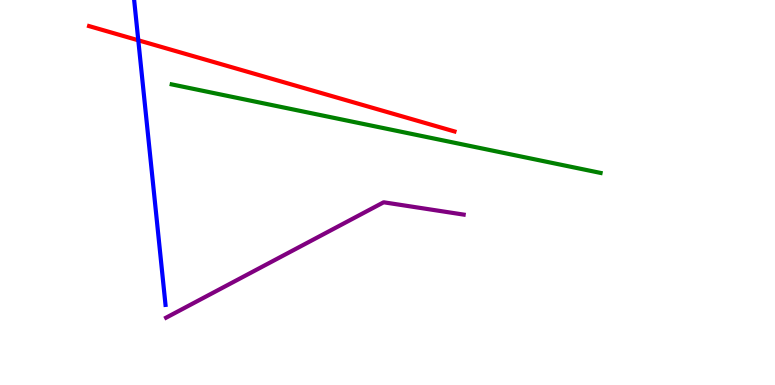[{'lines': ['blue', 'red'], 'intersections': [{'x': 1.78, 'y': 8.95}]}, {'lines': ['green', 'red'], 'intersections': []}, {'lines': ['purple', 'red'], 'intersections': []}, {'lines': ['blue', 'green'], 'intersections': []}, {'lines': ['blue', 'purple'], 'intersections': []}, {'lines': ['green', 'purple'], 'intersections': []}]